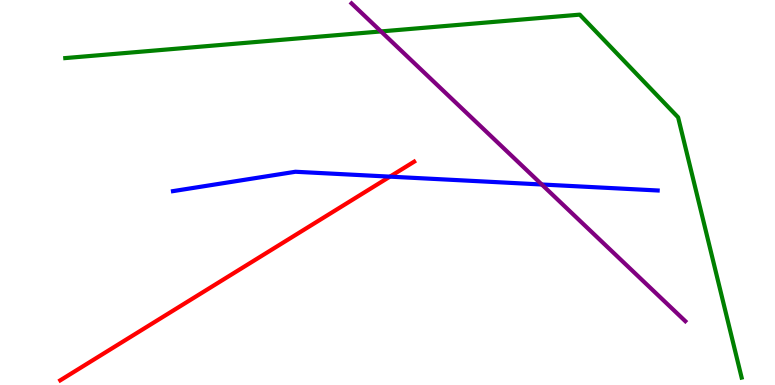[{'lines': ['blue', 'red'], 'intersections': [{'x': 5.03, 'y': 5.41}]}, {'lines': ['green', 'red'], 'intersections': []}, {'lines': ['purple', 'red'], 'intersections': []}, {'lines': ['blue', 'green'], 'intersections': []}, {'lines': ['blue', 'purple'], 'intersections': [{'x': 6.99, 'y': 5.21}]}, {'lines': ['green', 'purple'], 'intersections': [{'x': 4.92, 'y': 9.18}]}]